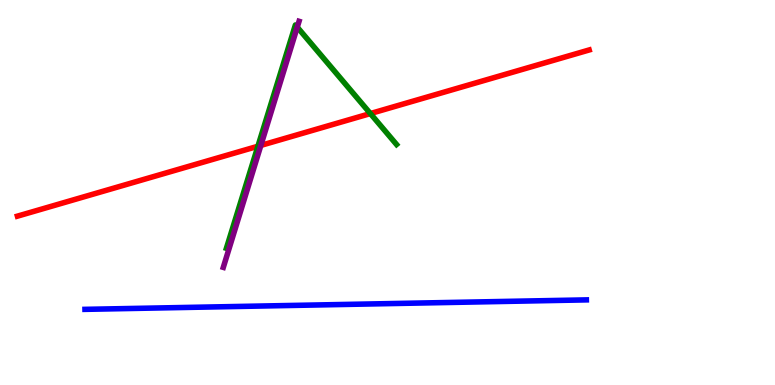[{'lines': ['blue', 'red'], 'intersections': []}, {'lines': ['green', 'red'], 'intersections': [{'x': 3.33, 'y': 6.2}, {'x': 4.78, 'y': 7.05}]}, {'lines': ['purple', 'red'], 'intersections': [{'x': 3.37, 'y': 6.22}]}, {'lines': ['blue', 'green'], 'intersections': []}, {'lines': ['blue', 'purple'], 'intersections': []}, {'lines': ['green', 'purple'], 'intersections': [{'x': 3.84, 'y': 9.29}]}]